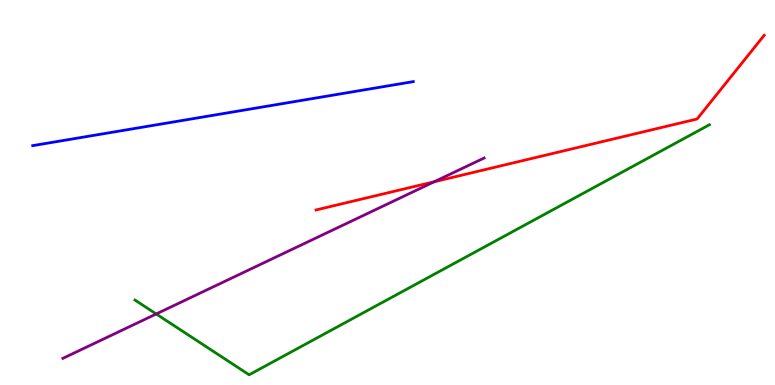[{'lines': ['blue', 'red'], 'intersections': []}, {'lines': ['green', 'red'], 'intersections': []}, {'lines': ['purple', 'red'], 'intersections': [{'x': 5.6, 'y': 5.28}]}, {'lines': ['blue', 'green'], 'intersections': []}, {'lines': ['blue', 'purple'], 'intersections': []}, {'lines': ['green', 'purple'], 'intersections': [{'x': 2.02, 'y': 1.85}]}]